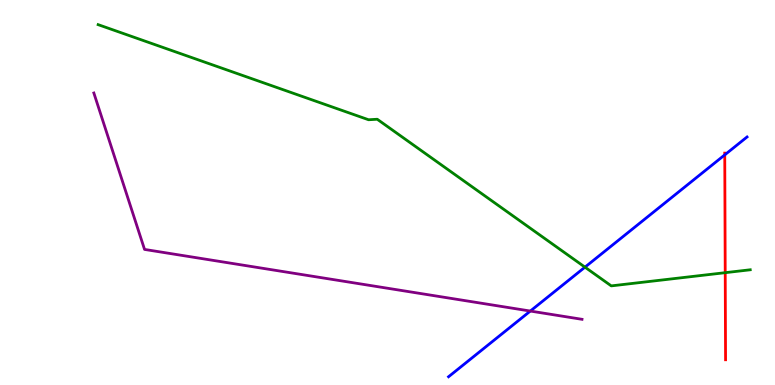[{'lines': ['blue', 'red'], 'intersections': [{'x': 9.35, 'y': 5.98}]}, {'lines': ['green', 'red'], 'intersections': [{'x': 9.36, 'y': 2.92}]}, {'lines': ['purple', 'red'], 'intersections': []}, {'lines': ['blue', 'green'], 'intersections': [{'x': 7.55, 'y': 3.06}]}, {'lines': ['blue', 'purple'], 'intersections': [{'x': 6.84, 'y': 1.92}]}, {'lines': ['green', 'purple'], 'intersections': []}]